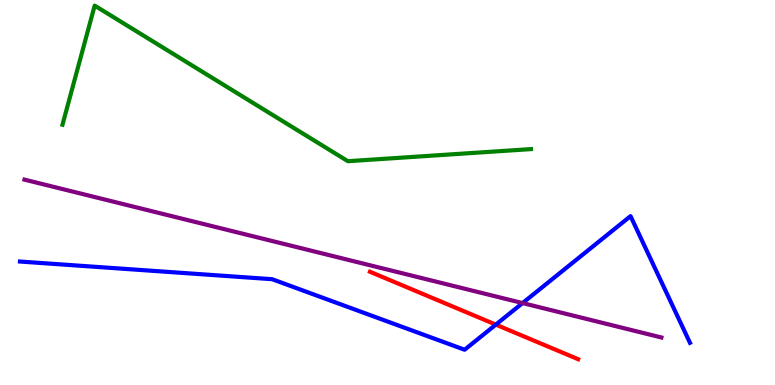[{'lines': ['blue', 'red'], 'intersections': [{'x': 6.4, 'y': 1.57}]}, {'lines': ['green', 'red'], 'intersections': []}, {'lines': ['purple', 'red'], 'intersections': []}, {'lines': ['blue', 'green'], 'intersections': []}, {'lines': ['blue', 'purple'], 'intersections': [{'x': 6.74, 'y': 2.13}]}, {'lines': ['green', 'purple'], 'intersections': []}]